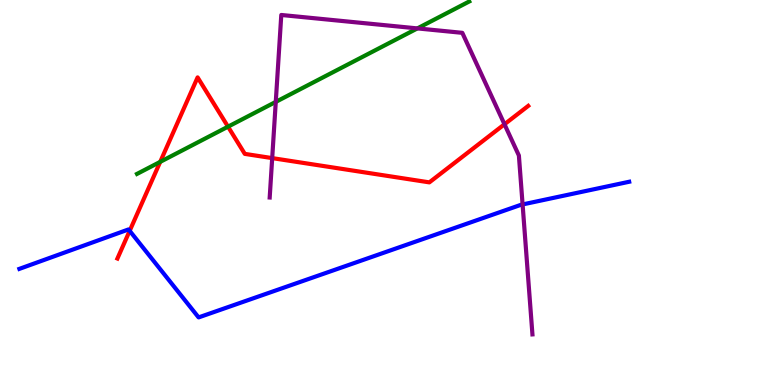[{'lines': ['blue', 'red'], 'intersections': [{'x': 1.67, 'y': 4.0}]}, {'lines': ['green', 'red'], 'intersections': [{'x': 2.07, 'y': 5.8}, {'x': 2.94, 'y': 6.71}]}, {'lines': ['purple', 'red'], 'intersections': [{'x': 3.51, 'y': 5.89}, {'x': 6.51, 'y': 6.77}]}, {'lines': ['blue', 'green'], 'intersections': []}, {'lines': ['blue', 'purple'], 'intersections': [{'x': 6.74, 'y': 4.69}]}, {'lines': ['green', 'purple'], 'intersections': [{'x': 3.56, 'y': 7.35}, {'x': 5.39, 'y': 9.26}]}]